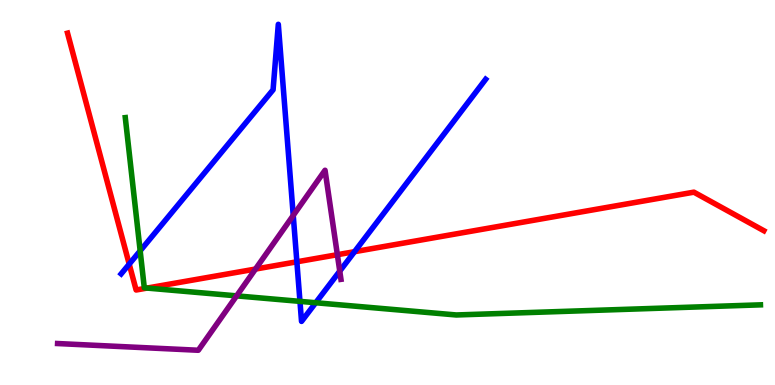[{'lines': ['blue', 'red'], 'intersections': [{'x': 1.67, 'y': 3.14}, {'x': 3.83, 'y': 3.2}, {'x': 4.57, 'y': 3.46}]}, {'lines': ['green', 'red'], 'intersections': [{'x': 1.9, 'y': 2.52}]}, {'lines': ['purple', 'red'], 'intersections': [{'x': 3.3, 'y': 3.01}, {'x': 4.35, 'y': 3.38}]}, {'lines': ['blue', 'green'], 'intersections': [{'x': 1.81, 'y': 3.48}, {'x': 3.87, 'y': 2.17}, {'x': 4.07, 'y': 2.14}]}, {'lines': ['blue', 'purple'], 'intersections': [{'x': 3.78, 'y': 4.4}, {'x': 4.38, 'y': 2.96}]}, {'lines': ['green', 'purple'], 'intersections': [{'x': 3.05, 'y': 2.32}]}]